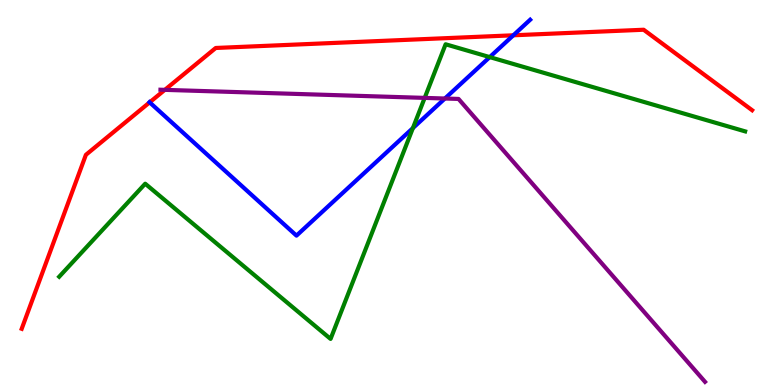[{'lines': ['blue', 'red'], 'intersections': [{'x': 1.93, 'y': 7.34}, {'x': 6.62, 'y': 9.08}]}, {'lines': ['green', 'red'], 'intersections': []}, {'lines': ['purple', 'red'], 'intersections': [{'x': 2.13, 'y': 7.67}]}, {'lines': ['blue', 'green'], 'intersections': [{'x': 5.33, 'y': 6.67}, {'x': 6.32, 'y': 8.52}]}, {'lines': ['blue', 'purple'], 'intersections': [{'x': 5.74, 'y': 7.44}]}, {'lines': ['green', 'purple'], 'intersections': [{'x': 5.48, 'y': 7.46}]}]